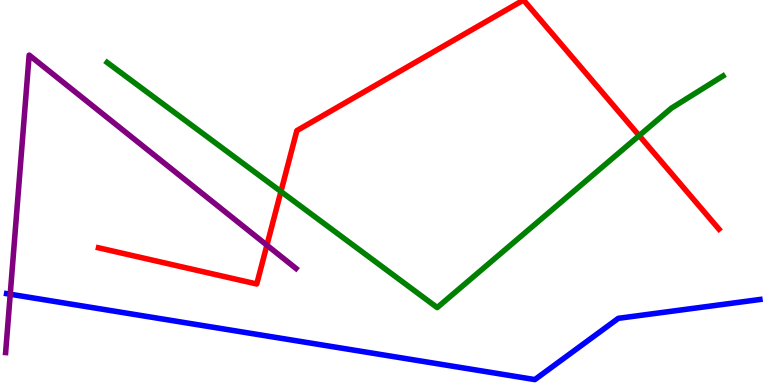[{'lines': ['blue', 'red'], 'intersections': []}, {'lines': ['green', 'red'], 'intersections': [{'x': 3.62, 'y': 5.03}, {'x': 8.25, 'y': 6.48}]}, {'lines': ['purple', 'red'], 'intersections': [{'x': 3.44, 'y': 3.63}]}, {'lines': ['blue', 'green'], 'intersections': []}, {'lines': ['blue', 'purple'], 'intersections': [{'x': 0.132, 'y': 2.36}]}, {'lines': ['green', 'purple'], 'intersections': []}]